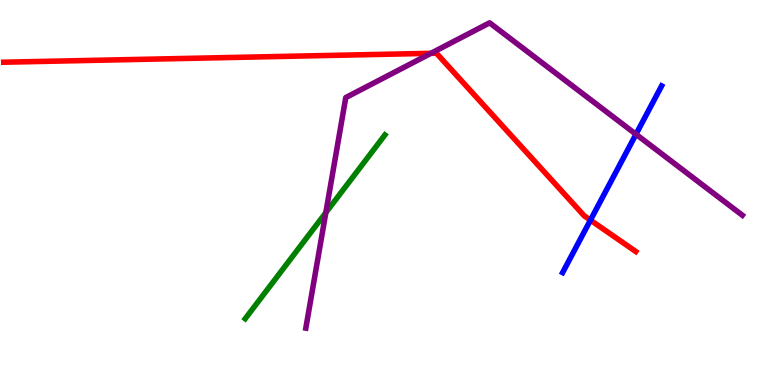[{'lines': ['blue', 'red'], 'intersections': [{'x': 7.62, 'y': 4.28}]}, {'lines': ['green', 'red'], 'intersections': []}, {'lines': ['purple', 'red'], 'intersections': [{'x': 5.56, 'y': 8.61}]}, {'lines': ['blue', 'green'], 'intersections': []}, {'lines': ['blue', 'purple'], 'intersections': [{'x': 8.21, 'y': 6.51}]}, {'lines': ['green', 'purple'], 'intersections': [{'x': 4.2, 'y': 4.48}]}]